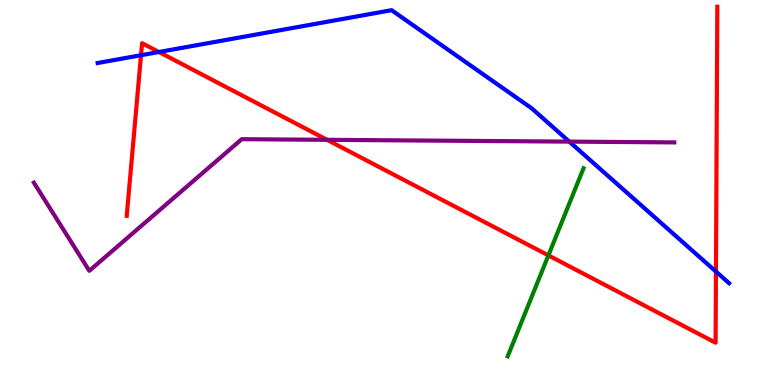[{'lines': ['blue', 'red'], 'intersections': [{'x': 1.82, 'y': 8.57}, {'x': 2.05, 'y': 8.65}, {'x': 9.24, 'y': 2.95}]}, {'lines': ['green', 'red'], 'intersections': [{'x': 7.08, 'y': 3.37}]}, {'lines': ['purple', 'red'], 'intersections': [{'x': 4.22, 'y': 6.37}]}, {'lines': ['blue', 'green'], 'intersections': []}, {'lines': ['blue', 'purple'], 'intersections': [{'x': 7.35, 'y': 6.32}]}, {'lines': ['green', 'purple'], 'intersections': []}]